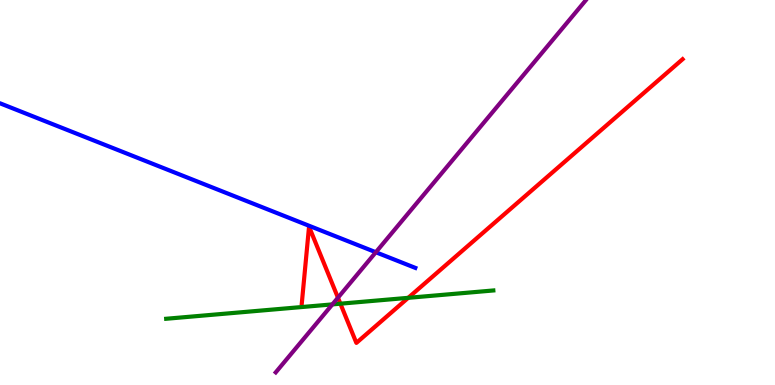[{'lines': ['blue', 'red'], 'intersections': []}, {'lines': ['green', 'red'], 'intersections': [{'x': 4.39, 'y': 2.11}, {'x': 5.27, 'y': 2.26}]}, {'lines': ['purple', 'red'], 'intersections': [{'x': 4.36, 'y': 2.27}]}, {'lines': ['blue', 'green'], 'intersections': []}, {'lines': ['blue', 'purple'], 'intersections': [{'x': 4.85, 'y': 3.45}]}, {'lines': ['green', 'purple'], 'intersections': [{'x': 4.29, 'y': 2.09}]}]